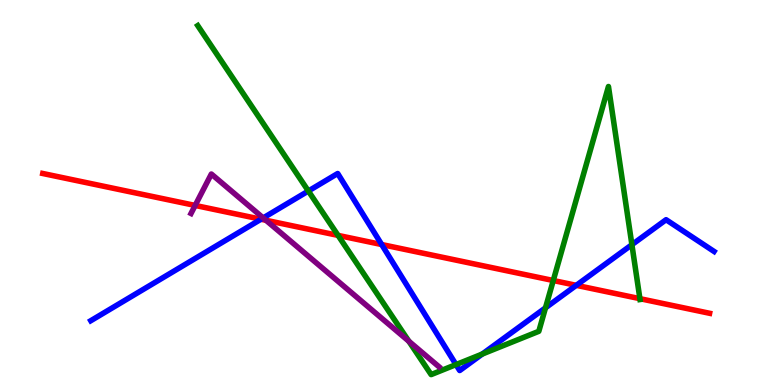[{'lines': ['blue', 'red'], 'intersections': [{'x': 3.37, 'y': 4.31}, {'x': 4.92, 'y': 3.65}, {'x': 7.44, 'y': 2.59}]}, {'lines': ['green', 'red'], 'intersections': [{'x': 4.36, 'y': 3.89}, {'x': 7.14, 'y': 2.71}, {'x': 8.26, 'y': 2.24}]}, {'lines': ['purple', 'red'], 'intersections': [{'x': 2.52, 'y': 4.66}, {'x': 3.43, 'y': 4.28}]}, {'lines': ['blue', 'green'], 'intersections': [{'x': 3.98, 'y': 5.04}, {'x': 5.88, 'y': 0.53}, {'x': 6.22, 'y': 0.804}, {'x': 7.04, 'y': 2.0}, {'x': 8.15, 'y': 3.64}]}, {'lines': ['blue', 'purple'], 'intersections': [{'x': 3.4, 'y': 4.34}]}, {'lines': ['green', 'purple'], 'intersections': [{'x': 5.28, 'y': 1.14}]}]